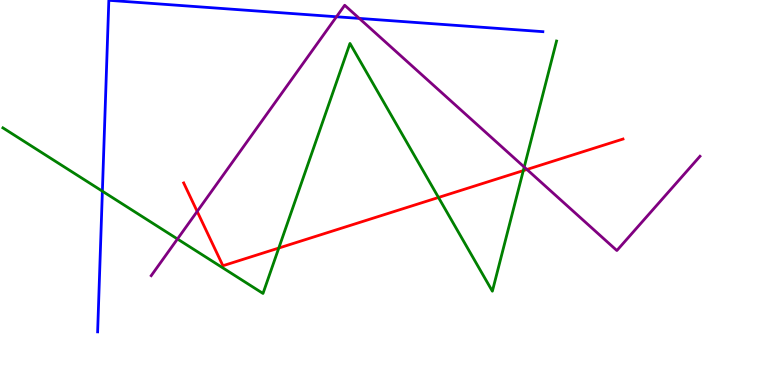[{'lines': ['blue', 'red'], 'intersections': []}, {'lines': ['green', 'red'], 'intersections': [{'x': 3.6, 'y': 3.56}, {'x': 5.66, 'y': 4.87}, {'x': 6.75, 'y': 5.57}]}, {'lines': ['purple', 'red'], 'intersections': [{'x': 2.54, 'y': 4.51}, {'x': 6.8, 'y': 5.6}]}, {'lines': ['blue', 'green'], 'intersections': [{'x': 1.32, 'y': 5.03}]}, {'lines': ['blue', 'purple'], 'intersections': [{'x': 4.34, 'y': 9.56}, {'x': 4.64, 'y': 9.52}]}, {'lines': ['green', 'purple'], 'intersections': [{'x': 2.29, 'y': 3.79}, {'x': 6.76, 'y': 5.66}]}]